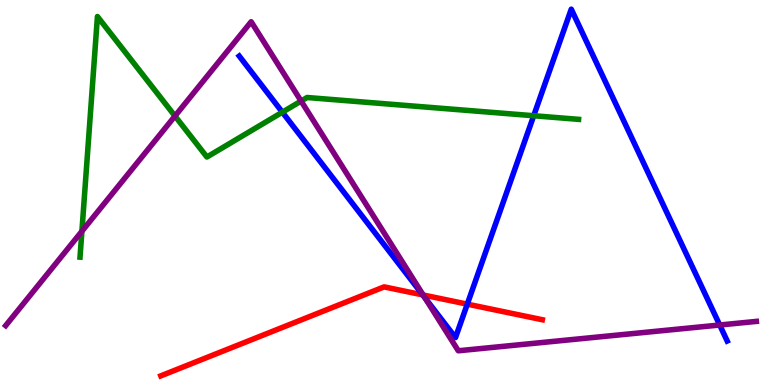[{'lines': ['blue', 'red'], 'intersections': [{'x': 5.45, 'y': 2.34}, {'x': 6.03, 'y': 2.1}]}, {'lines': ['green', 'red'], 'intersections': []}, {'lines': ['purple', 'red'], 'intersections': [{'x': 5.46, 'y': 2.34}]}, {'lines': ['blue', 'green'], 'intersections': [{'x': 3.64, 'y': 7.09}, {'x': 6.89, 'y': 6.99}]}, {'lines': ['blue', 'purple'], 'intersections': [{'x': 5.48, 'y': 2.26}, {'x': 9.29, 'y': 1.56}]}, {'lines': ['green', 'purple'], 'intersections': [{'x': 1.06, 'y': 3.99}, {'x': 2.26, 'y': 6.99}, {'x': 3.89, 'y': 7.38}]}]